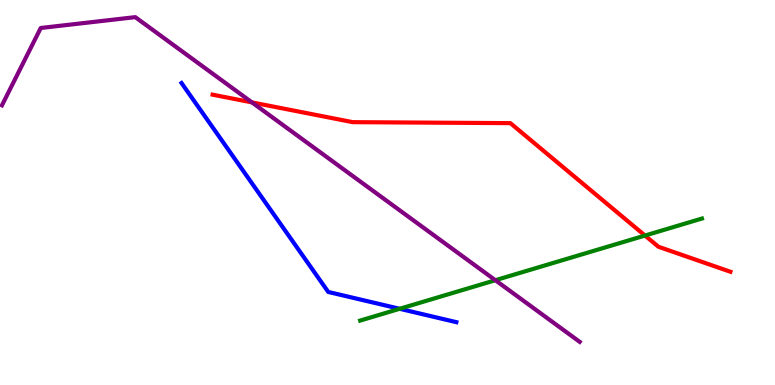[{'lines': ['blue', 'red'], 'intersections': []}, {'lines': ['green', 'red'], 'intersections': [{'x': 8.32, 'y': 3.88}]}, {'lines': ['purple', 'red'], 'intersections': [{'x': 3.25, 'y': 7.34}]}, {'lines': ['blue', 'green'], 'intersections': [{'x': 5.16, 'y': 1.98}]}, {'lines': ['blue', 'purple'], 'intersections': []}, {'lines': ['green', 'purple'], 'intersections': [{'x': 6.39, 'y': 2.72}]}]